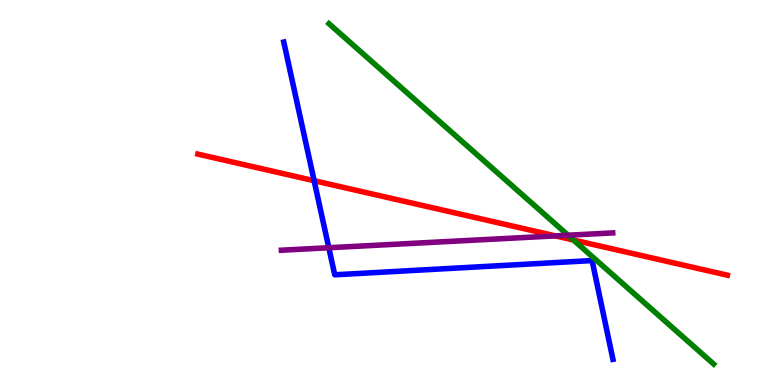[{'lines': ['blue', 'red'], 'intersections': [{'x': 4.05, 'y': 5.31}]}, {'lines': ['green', 'red'], 'intersections': [{'x': 7.4, 'y': 3.77}]}, {'lines': ['purple', 'red'], 'intersections': [{'x': 7.17, 'y': 3.87}]}, {'lines': ['blue', 'green'], 'intersections': []}, {'lines': ['blue', 'purple'], 'intersections': [{'x': 4.24, 'y': 3.57}]}, {'lines': ['green', 'purple'], 'intersections': [{'x': 7.33, 'y': 3.89}]}]